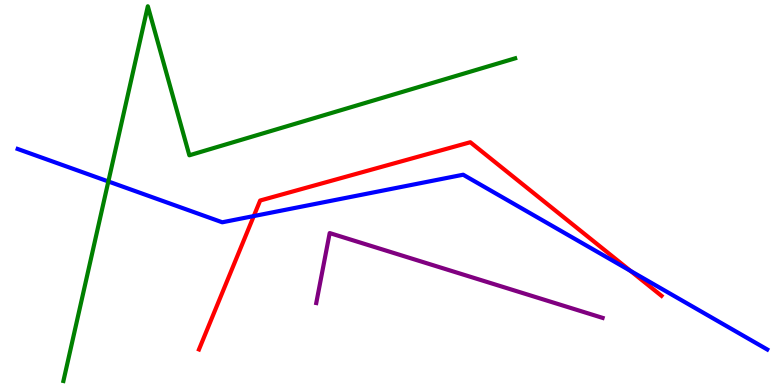[{'lines': ['blue', 'red'], 'intersections': [{'x': 3.27, 'y': 4.39}, {'x': 8.14, 'y': 2.96}]}, {'lines': ['green', 'red'], 'intersections': []}, {'lines': ['purple', 'red'], 'intersections': []}, {'lines': ['blue', 'green'], 'intersections': [{'x': 1.4, 'y': 5.29}]}, {'lines': ['blue', 'purple'], 'intersections': []}, {'lines': ['green', 'purple'], 'intersections': []}]